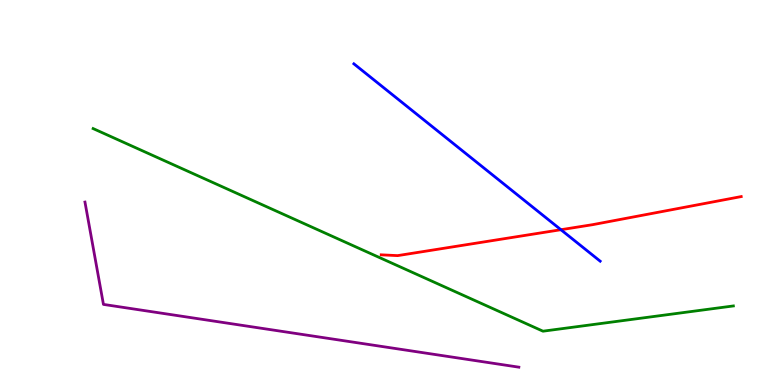[{'lines': ['blue', 'red'], 'intersections': [{'x': 7.24, 'y': 4.03}]}, {'lines': ['green', 'red'], 'intersections': []}, {'lines': ['purple', 'red'], 'intersections': []}, {'lines': ['blue', 'green'], 'intersections': []}, {'lines': ['blue', 'purple'], 'intersections': []}, {'lines': ['green', 'purple'], 'intersections': []}]